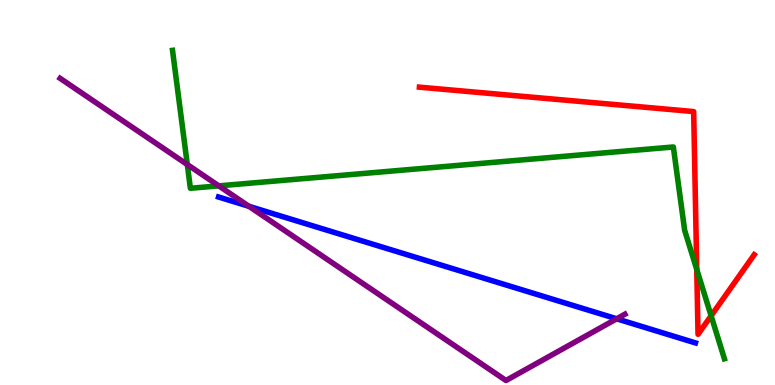[{'lines': ['blue', 'red'], 'intersections': []}, {'lines': ['green', 'red'], 'intersections': [{'x': 8.99, 'y': 3.0}, {'x': 9.18, 'y': 1.8}]}, {'lines': ['purple', 'red'], 'intersections': []}, {'lines': ['blue', 'green'], 'intersections': []}, {'lines': ['blue', 'purple'], 'intersections': [{'x': 3.21, 'y': 4.64}, {'x': 7.96, 'y': 1.72}]}, {'lines': ['green', 'purple'], 'intersections': [{'x': 2.42, 'y': 5.73}, {'x': 2.82, 'y': 5.17}]}]